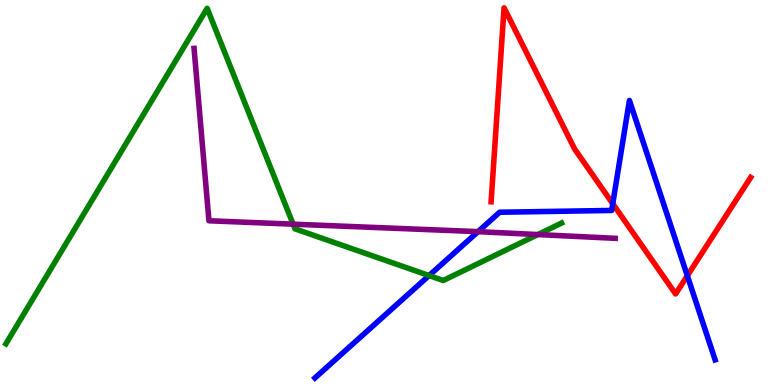[{'lines': ['blue', 'red'], 'intersections': [{'x': 7.91, 'y': 4.71}, {'x': 8.87, 'y': 2.84}]}, {'lines': ['green', 'red'], 'intersections': []}, {'lines': ['purple', 'red'], 'intersections': []}, {'lines': ['blue', 'green'], 'intersections': [{'x': 5.54, 'y': 2.84}]}, {'lines': ['blue', 'purple'], 'intersections': [{'x': 6.17, 'y': 3.98}]}, {'lines': ['green', 'purple'], 'intersections': [{'x': 3.78, 'y': 4.18}, {'x': 6.94, 'y': 3.91}]}]